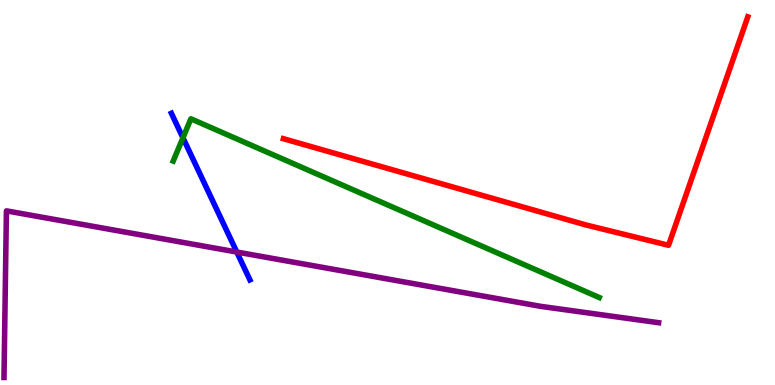[{'lines': ['blue', 'red'], 'intersections': []}, {'lines': ['green', 'red'], 'intersections': []}, {'lines': ['purple', 'red'], 'intersections': []}, {'lines': ['blue', 'green'], 'intersections': [{'x': 2.36, 'y': 6.42}]}, {'lines': ['blue', 'purple'], 'intersections': [{'x': 3.06, 'y': 3.45}]}, {'lines': ['green', 'purple'], 'intersections': []}]